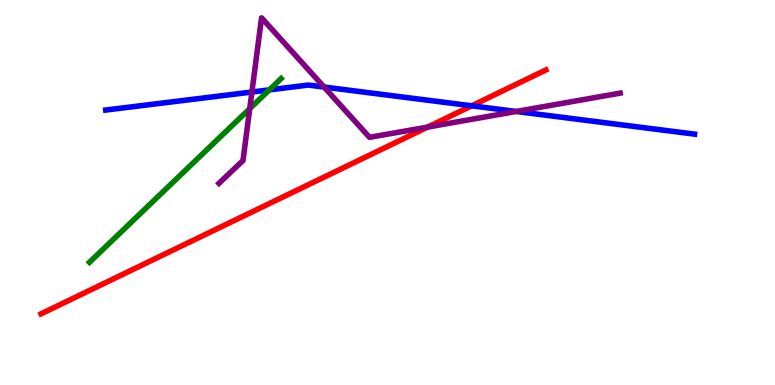[{'lines': ['blue', 'red'], 'intersections': [{'x': 6.09, 'y': 7.25}]}, {'lines': ['green', 'red'], 'intersections': []}, {'lines': ['purple', 'red'], 'intersections': [{'x': 5.52, 'y': 6.7}]}, {'lines': ['blue', 'green'], 'intersections': [{'x': 3.48, 'y': 7.67}]}, {'lines': ['blue', 'purple'], 'intersections': [{'x': 3.25, 'y': 7.61}, {'x': 4.18, 'y': 7.74}, {'x': 6.66, 'y': 7.1}]}, {'lines': ['green', 'purple'], 'intersections': [{'x': 3.22, 'y': 7.18}]}]